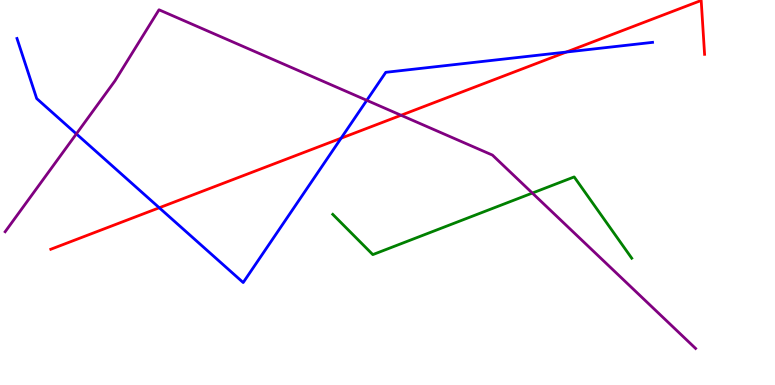[{'lines': ['blue', 'red'], 'intersections': [{'x': 2.06, 'y': 4.6}, {'x': 4.4, 'y': 6.41}, {'x': 7.31, 'y': 8.65}]}, {'lines': ['green', 'red'], 'intersections': []}, {'lines': ['purple', 'red'], 'intersections': [{'x': 5.17, 'y': 7.01}]}, {'lines': ['blue', 'green'], 'intersections': []}, {'lines': ['blue', 'purple'], 'intersections': [{'x': 0.985, 'y': 6.52}, {'x': 4.73, 'y': 7.39}]}, {'lines': ['green', 'purple'], 'intersections': [{'x': 6.87, 'y': 4.99}]}]